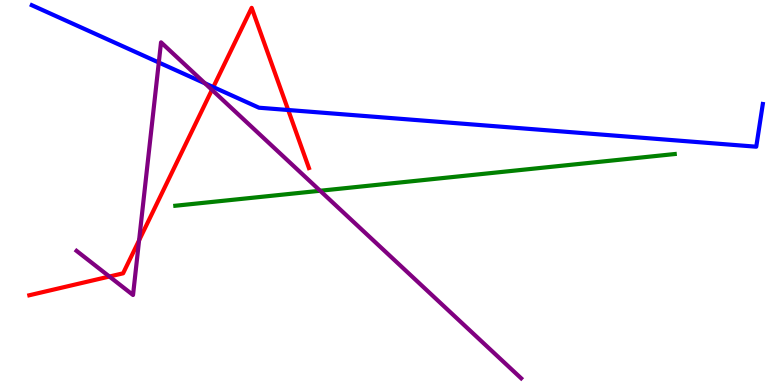[{'lines': ['blue', 'red'], 'intersections': [{'x': 2.75, 'y': 7.74}, {'x': 3.72, 'y': 7.14}]}, {'lines': ['green', 'red'], 'intersections': []}, {'lines': ['purple', 'red'], 'intersections': [{'x': 1.41, 'y': 2.82}, {'x': 1.79, 'y': 3.76}, {'x': 2.73, 'y': 7.67}]}, {'lines': ['blue', 'green'], 'intersections': []}, {'lines': ['blue', 'purple'], 'intersections': [{'x': 2.05, 'y': 8.38}, {'x': 2.64, 'y': 7.84}]}, {'lines': ['green', 'purple'], 'intersections': [{'x': 4.13, 'y': 5.05}]}]